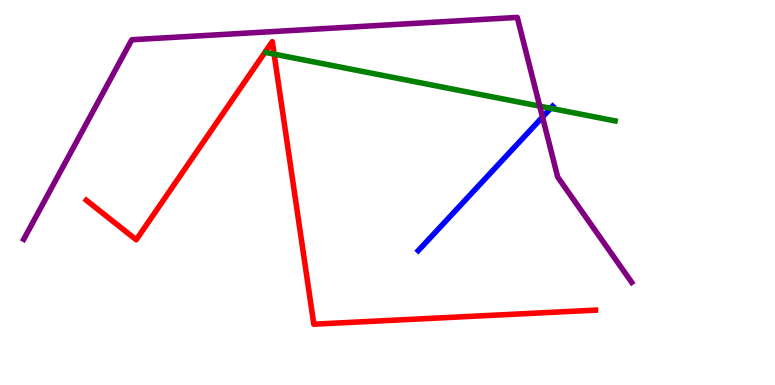[{'lines': ['blue', 'red'], 'intersections': []}, {'lines': ['green', 'red'], 'intersections': [{'x': 3.54, 'y': 8.59}]}, {'lines': ['purple', 'red'], 'intersections': []}, {'lines': ['blue', 'green'], 'intersections': [{'x': 7.11, 'y': 7.19}]}, {'lines': ['blue', 'purple'], 'intersections': [{'x': 7.0, 'y': 6.96}]}, {'lines': ['green', 'purple'], 'intersections': [{'x': 6.96, 'y': 7.24}]}]